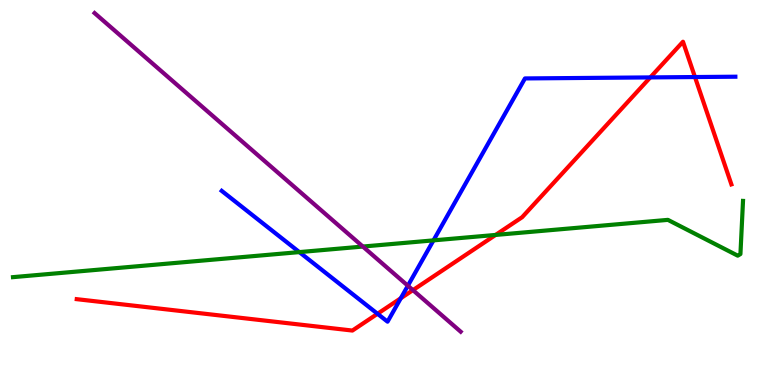[{'lines': ['blue', 'red'], 'intersections': [{'x': 4.87, 'y': 1.85}, {'x': 5.17, 'y': 2.25}, {'x': 8.39, 'y': 7.99}, {'x': 8.97, 'y': 8.0}]}, {'lines': ['green', 'red'], 'intersections': [{'x': 6.39, 'y': 3.9}]}, {'lines': ['purple', 'red'], 'intersections': [{'x': 5.33, 'y': 2.46}]}, {'lines': ['blue', 'green'], 'intersections': [{'x': 3.86, 'y': 3.45}, {'x': 5.59, 'y': 3.76}]}, {'lines': ['blue', 'purple'], 'intersections': [{'x': 5.26, 'y': 2.58}]}, {'lines': ['green', 'purple'], 'intersections': [{'x': 4.68, 'y': 3.6}]}]